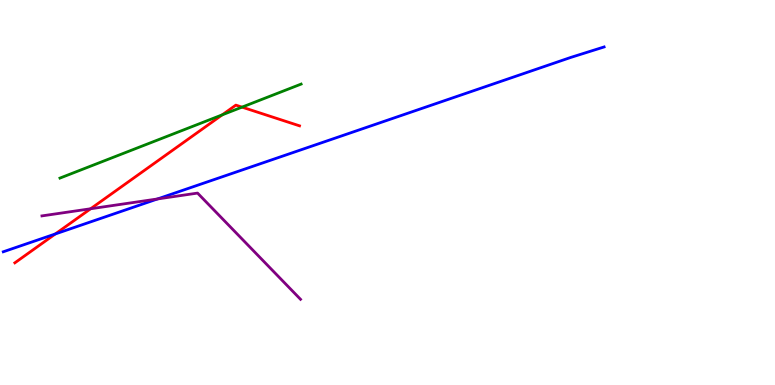[{'lines': ['blue', 'red'], 'intersections': [{'x': 0.714, 'y': 3.92}]}, {'lines': ['green', 'red'], 'intersections': [{'x': 2.87, 'y': 7.02}, {'x': 3.12, 'y': 7.22}]}, {'lines': ['purple', 'red'], 'intersections': [{'x': 1.17, 'y': 4.58}]}, {'lines': ['blue', 'green'], 'intersections': []}, {'lines': ['blue', 'purple'], 'intersections': [{'x': 2.03, 'y': 4.83}]}, {'lines': ['green', 'purple'], 'intersections': []}]